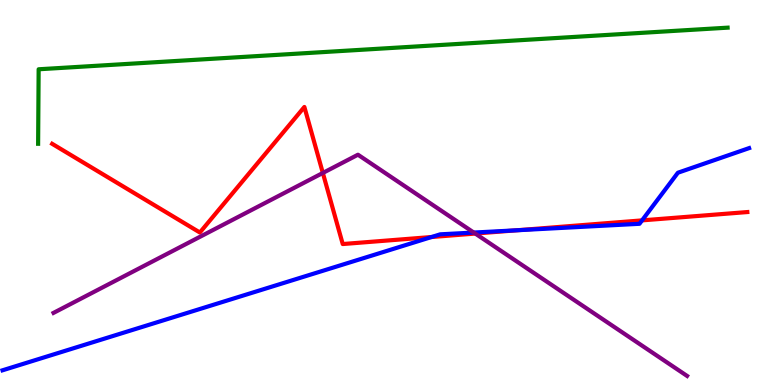[{'lines': ['blue', 'red'], 'intersections': [{'x': 5.57, 'y': 3.84}, {'x': 6.67, 'y': 4.02}, {'x': 8.28, 'y': 4.28}]}, {'lines': ['green', 'red'], 'intersections': []}, {'lines': ['purple', 'red'], 'intersections': [{'x': 4.17, 'y': 5.51}, {'x': 6.13, 'y': 3.93}]}, {'lines': ['blue', 'green'], 'intersections': []}, {'lines': ['blue', 'purple'], 'intersections': [{'x': 6.11, 'y': 3.96}]}, {'lines': ['green', 'purple'], 'intersections': []}]